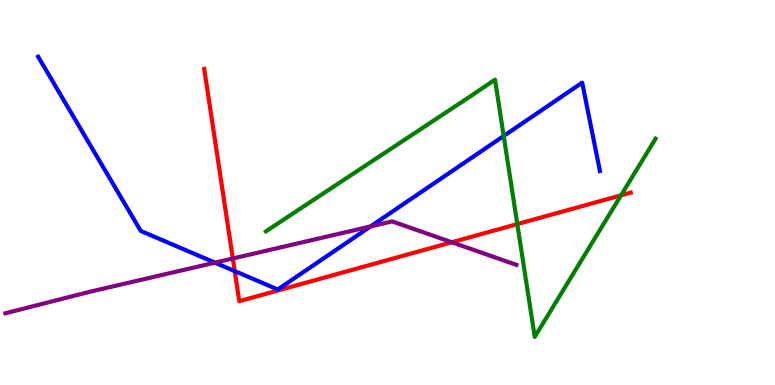[{'lines': ['blue', 'red'], 'intersections': [{'x': 3.03, 'y': 2.96}]}, {'lines': ['green', 'red'], 'intersections': [{'x': 6.67, 'y': 4.18}, {'x': 8.01, 'y': 4.93}]}, {'lines': ['purple', 'red'], 'intersections': [{'x': 3.0, 'y': 3.29}, {'x': 5.83, 'y': 3.71}]}, {'lines': ['blue', 'green'], 'intersections': [{'x': 6.5, 'y': 6.47}]}, {'lines': ['blue', 'purple'], 'intersections': [{'x': 2.77, 'y': 3.18}, {'x': 4.78, 'y': 4.12}]}, {'lines': ['green', 'purple'], 'intersections': []}]